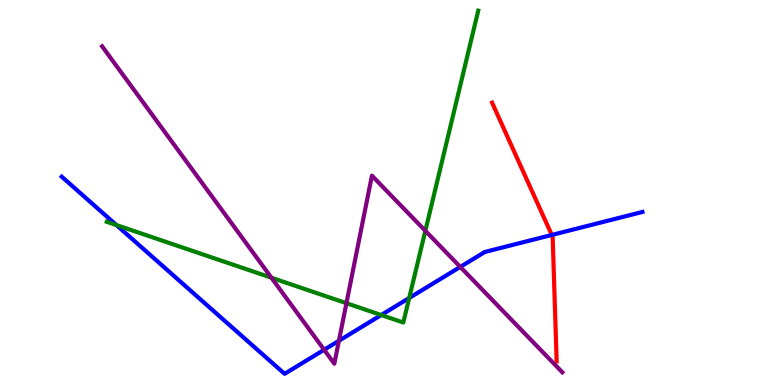[{'lines': ['blue', 'red'], 'intersections': [{'x': 7.12, 'y': 3.9}]}, {'lines': ['green', 'red'], 'intersections': []}, {'lines': ['purple', 'red'], 'intersections': []}, {'lines': ['blue', 'green'], 'intersections': [{'x': 1.5, 'y': 4.15}, {'x': 4.92, 'y': 1.82}, {'x': 5.28, 'y': 2.26}]}, {'lines': ['blue', 'purple'], 'intersections': [{'x': 4.18, 'y': 0.915}, {'x': 4.37, 'y': 1.15}, {'x': 5.94, 'y': 3.07}]}, {'lines': ['green', 'purple'], 'intersections': [{'x': 3.5, 'y': 2.79}, {'x': 4.47, 'y': 2.12}, {'x': 5.49, 'y': 4.0}]}]